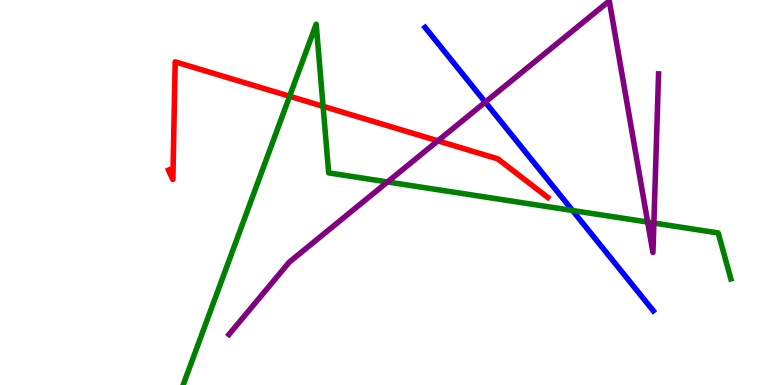[{'lines': ['blue', 'red'], 'intersections': []}, {'lines': ['green', 'red'], 'intersections': [{'x': 3.74, 'y': 7.5}, {'x': 4.17, 'y': 7.24}]}, {'lines': ['purple', 'red'], 'intersections': [{'x': 5.65, 'y': 6.34}]}, {'lines': ['blue', 'green'], 'intersections': [{'x': 7.39, 'y': 4.53}]}, {'lines': ['blue', 'purple'], 'intersections': [{'x': 6.26, 'y': 7.35}]}, {'lines': ['green', 'purple'], 'intersections': [{'x': 5.0, 'y': 5.27}, {'x': 8.36, 'y': 4.23}, {'x': 8.44, 'y': 4.21}]}]